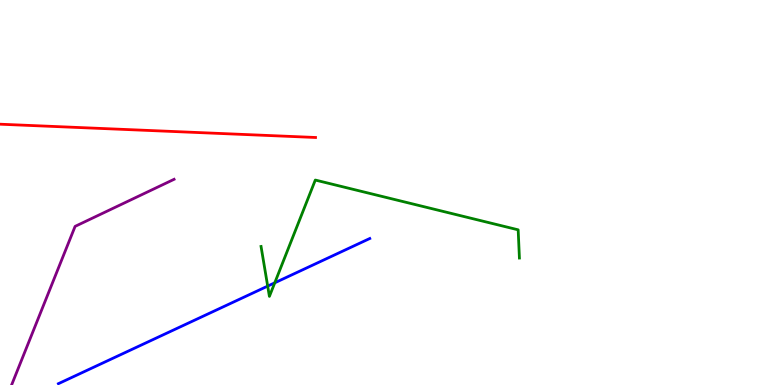[{'lines': ['blue', 'red'], 'intersections': []}, {'lines': ['green', 'red'], 'intersections': []}, {'lines': ['purple', 'red'], 'intersections': []}, {'lines': ['blue', 'green'], 'intersections': [{'x': 3.45, 'y': 2.57}, {'x': 3.55, 'y': 2.65}]}, {'lines': ['blue', 'purple'], 'intersections': []}, {'lines': ['green', 'purple'], 'intersections': []}]